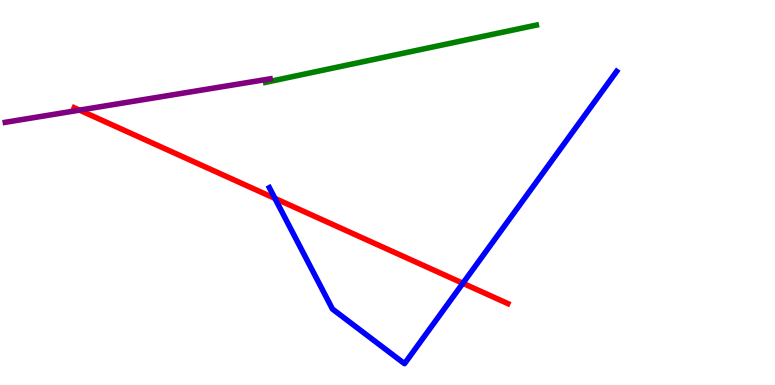[{'lines': ['blue', 'red'], 'intersections': [{'x': 3.55, 'y': 4.85}, {'x': 5.97, 'y': 2.64}]}, {'lines': ['green', 'red'], 'intersections': []}, {'lines': ['purple', 'red'], 'intersections': [{'x': 1.03, 'y': 7.14}]}, {'lines': ['blue', 'green'], 'intersections': []}, {'lines': ['blue', 'purple'], 'intersections': []}, {'lines': ['green', 'purple'], 'intersections': []}]